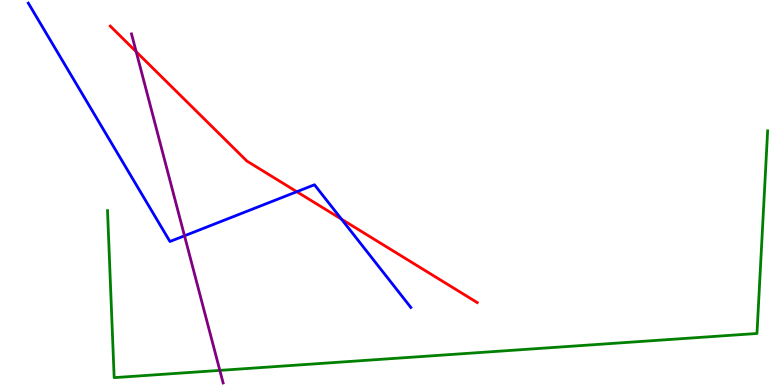[{'lines': ['blue', 'red'], 'intersections': [{'x': 3.83, 'y': 5.02}, {'x': 4.41, 'y': 4.31}]}, {'lines': ['green', 'red'], 'intersections': []}, {'lines': ['purple', 'red'], 'intersections': [{'x': 1.76, 'y': 8.66}]}, {'lines': ['blue', 'green'], 'intersections': []}, {'lines': ['blue', 'purple'], 'intersections': [{'x': 2.38, 'y': 3.88}]}, {'lines': ['green', 'purple'], 'intersections': [{'x': 2.84, 'y': 0.38}]}]